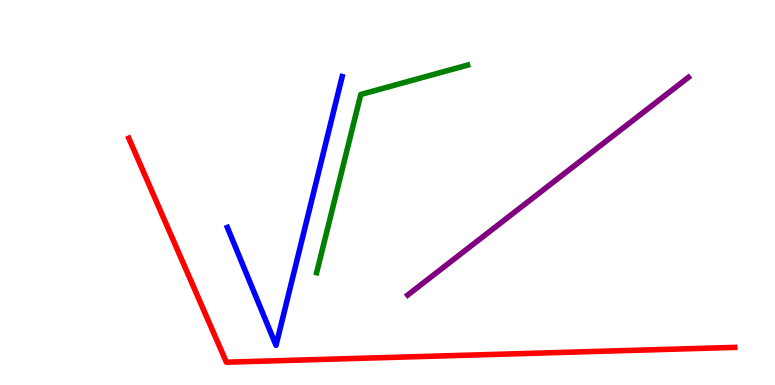[{'lines': ['blue', 'red'], 'intersections': []}, {'lines': ['green', 'red'], 'intersections': []}, {'lines': ['purple', 'red'], 'intersections': []}, {'lines': ['blue', 'green'], 'intersections': []}, {'lines': ['blue', 'purple'], 'intersections': []}, {'lines': ['green', 'purple'], 'intersections': []}]